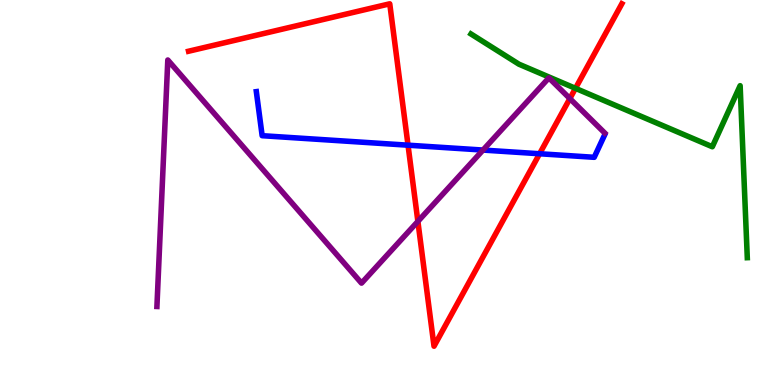[{'lines': ['blue', 'red'], 'intersections': [{'x': 5.26, 'y': 6.23}, {'x': 6.96, 'y': 6.01}]}, {'lines': ['green', 'red'], 'intersections': [{'x': 7.43, 'y': 7.71}]}, {'lines': ['purple', 'red'], 'intersections': [{'x': 5.39, 'y': 4.25}, {'x': 7.35, 'y': 7.44}]}, {'lines': ['blue', 'green'], 'intersections': []}, {'lines': ['blue', 'purple'], 'intersections': [{'x': 6.23, 'y': 6.1}]}, {'lines': ['green', 'purple'], 'intersections': []}]